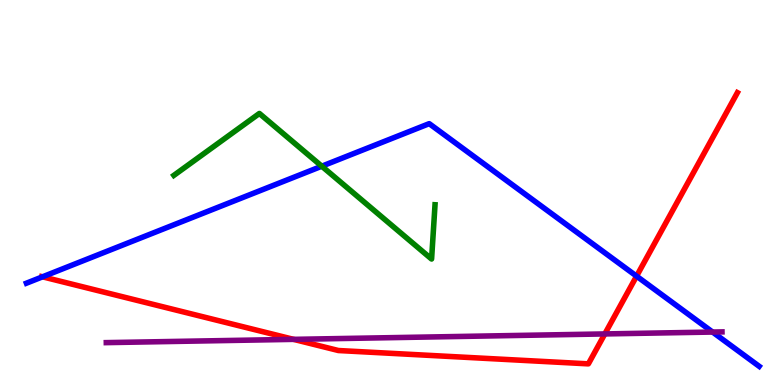[{'lines': ['blue', 'red'], 'intersections': [{'x': 0.549, 'y': 2.81}, {'x': 8.21, 'y': 2.83}]}, {'lines': ['green', 'red'], 'intersections': []}, {'lines': ['purple', 'red'], 'intersections': [{'x': 3.79, 'y': 1.19}, {'x': 7.8, 'y': 1.33}]}, {'lines': ['blue', 'green'], 'intersections': [{'x': 4.15, 'y': 5.68}]}, {'lines': ['blue', 'purple'], 'intersections': [{'x': 9.19, 'y': 1.38}]}, {'lines': ['green', 'purple'], 'intersections': []}]